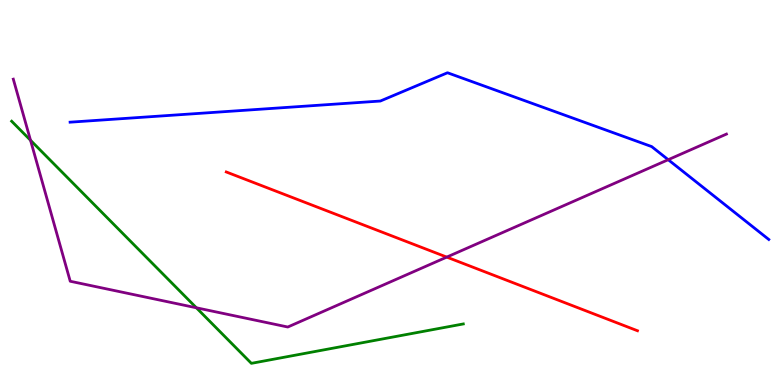[{'lines': ['blue', 'red'], 'intersections': []}, {'lines': ['green', 'red'], 'intersections': []}, {'lines': ['purple', 'red'], 'intersections': [{'x': 5.76, 'y': 3.32}]}, {'lines': ['blue', 'green'], 'intersections': []}, {'lines': ['blue', 'purple'], 'intersections': [{'x': 8.62, 'y': 5.85}]}, {'lines': ['green', 'purple'], 'intersections': [{'x': 0.394, 'y': 6.36}, {'x': 2.53, 'y': 2.01}]}]